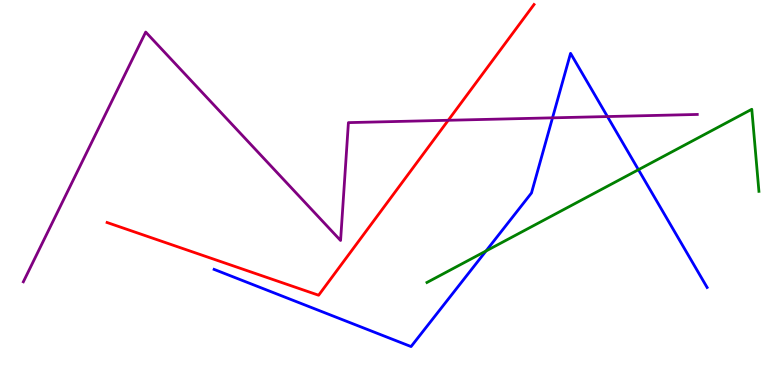[{'lines': ['blue', 'red'], 'intersections': []}, {'lines': ['green', 'red'], 'intersections': []}, {'lines': ['purple', 'red'], 'intersections': [{'x': 5.78, 'y': 6.88}]}, {'lines': ['blue', 'green'], 'intersections': [{'x': 6.27, 'y': 3.48}, {'x': 8.24, 'y': 5.59}]}, {'lines': ['blue', 'purple'], 'intersections': [{'x': 7.13, 'y': 6.94}, {'x': 7.84, 'y': 6.97}]}, {'lines': ['green', 'purple'], 'intersections': []}]